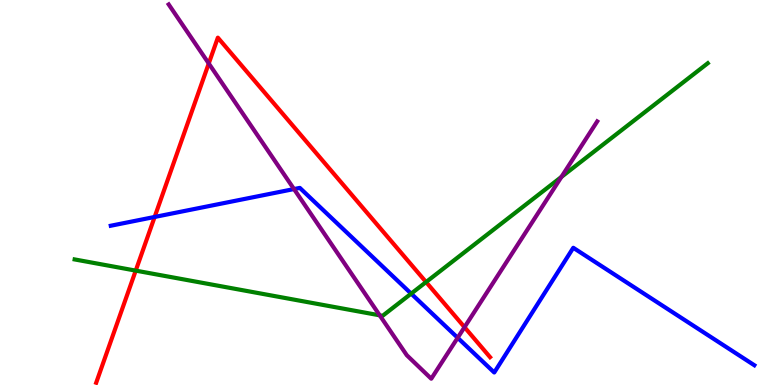[{'lines': ['blue', 'red'], 'intersections': [{'x': 2.0, 'y': 4.36}]}, {'lines': ['green', 'red'], 'intersections': [{'x': 1.75, 'y': 2.97}, {'x': 5.5, 'y': 2.67}]}, {'lines': ['purple', 'red'], 'intersections': [{'x': 2.69, 'y': 8.35}, {'x': 5.99, 'y': 1.5}]}, {'lines': ['blue', 'green'], 'intersections': [{'x': 5.31, 'y': 2.37}]}, {'lines': ['blue', 'purple'], 'intersections': [{'x': 3.79, 'y': 5.09}, {'x': 5.91, 'y': 1.23}]}, {'lines': ['green', 'purple'], 'intersections': [{'x': 4.9, 'y': 1.81}, {'x': 7.24, 'y': 5.4}]}]